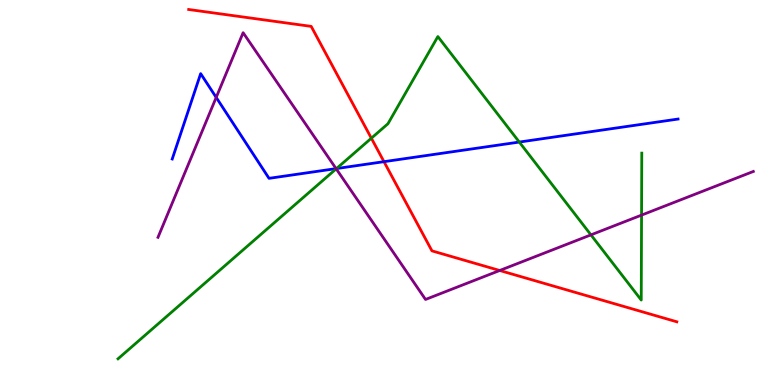[{'lines': ['blue', 'red'], 'intersections': [{'x': 4.95, 'y': 5.8}]}, {'lines': ['green', 'red'], 'intersections': [{'x': 4.79, 'y': 6.41}]}, {'lines': ['purple', 'red'], 'intersections': [{'x': 6.45, 'y': 2.97}]}, {'lines': ['blue', 'green'], 'intersections': [{'x': 4.34, 'y': 5.62}, {'x': 6.7, 'y': 6.31}]}, {'lines': ['blue', 'purple'], 'intersections': [{'x': 2.79, 'y': 7.47}, {'x': 4.34, 'y': 5.62}]}, {'lines': ['green', 'purple'], 'intersections': [{'x': 4.34, 'y': 5.62}, {'x': 7.62, 'y': 3.9}, {'x': 8.28, 'y': 4.41}]}]